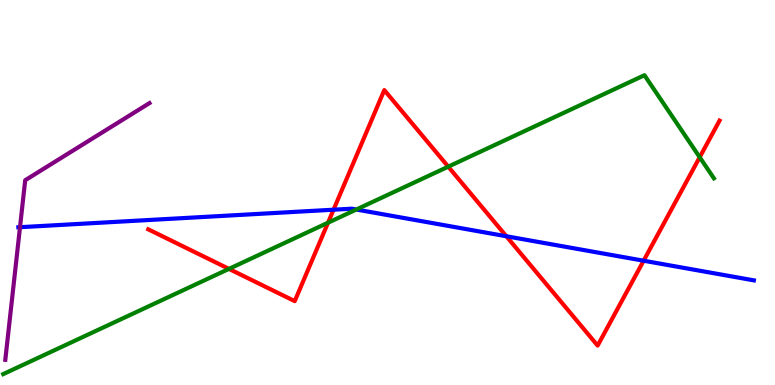[{'lines': ['blue', 'red'], 'intersections': [{'x': 4.3, 'y': 4.55}, {'x': 6.53, 'y': 3.86}, {'x': 8.3, 'y': 3.23}]}, {'lines': ['green', 'red'], 'intersections': [{'x': 2.95, 'y': 3.02}, {'x': 4.23, 'y': 4.22}, {'x': 5.78, 'y': 5.67}, {'x': 9.03, 'y': 5.92}]}, {'lines': ['purple', 'red'], 'intersections': []}, {'lines': ['blue', 'green'], 'intersections': [{'x': 4.6, 'y': 4.56}]}, {'lines': ['blue', 'purple'], 'intersections': [{'x': 0.258, 'y': 4.1}]}, {'lines': ['green', 'purple'], 'intersections': []}]